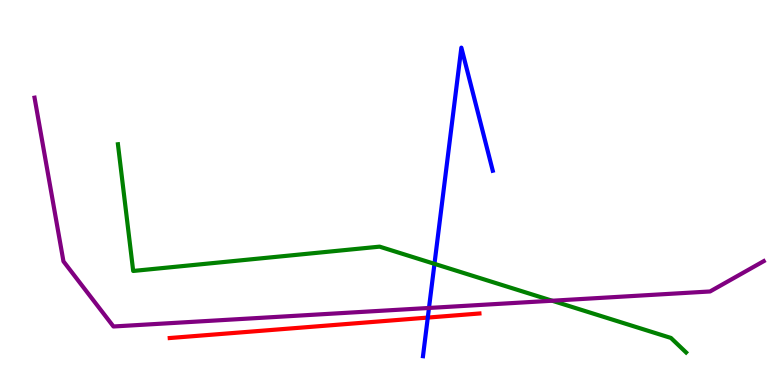[{'lines': ['blue', 'red'], 'intersections': [{'x': 5.52, 'y': 1.75}]}, {'lines': ['green', 'red'], 'intersections': []}, {'lines': ['purple', 'red'], 'intersections': []}, {'lines': ['blue', 'green'], 'intersections': [{'x': 5.61, 'y': 3.15}]}, {'lines': ['blue', 'purple'], 'intersections': [{'x': 5.54, 'y': 2.0}]}, {'lines': ['green', 'purple'], 'intersections': [{'x': 7.12, 'y': 2.19}]}]